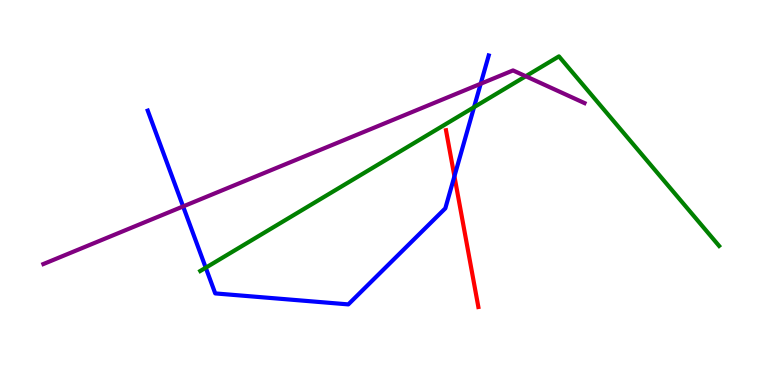[{'lines': ['blue', 'red'], 'intersections': [{'x': 5.86, 'y': 5.42}]}, {'lines': ['green', 'red'], 'intersections': []}, {'lines': ['purple', 'red'], 'intersections': []}, {'lines': ['blue', 'green'], 'intersections': [{'x': 2.65, 'y': 3.05}, {'x': 6.12, 'y': 7.22}]}, {'lines': ['blue', 'purple'], 'intersections': [{'x': 2.36, 'y': 4.64}, {'x': 6.2, 'y': 7.82}]}, {'lines': ['green', 'purple'], 'intersections': [{'x': 6.78, 'y': 8.02}]}]